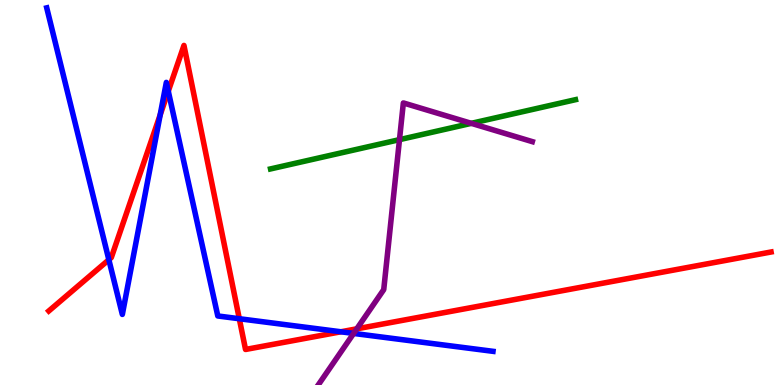[{'lines': ['blue', 'red'], 'intersections': [{'x': 1.4, 'y': 3.25}, {'x': 2.07, 'y': 7.02}, {'x': 2.17, 'y': 7.63}, {'x': 3.09, 'y': 1.72}, {'x': 4.4, 'y': 1.38}]}, {'lines': ['green', 'red'], 'intersections': []}, {'lines': ['purple', 'red'], 'intersections': [{'x': 4.6, 'y': 1.46}]}, {'lines': ['blue', 'green'], 'intersections': []}, {'lines': ['blue', 'purple'], 'intersections': [{'x': 4.56, 'y': 1.34}]}, {'lines': ['green', 'purple'], 'intersections': [{'x': 5.15, 'y': 6.37}, {'x': 6.08, 'y': 6.8}]}]